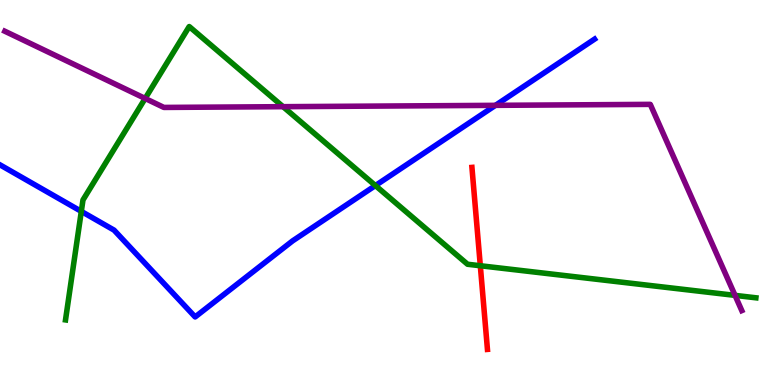[{'lines': ['blue', 'red'], 'intersections': []}, {'lines': ['green', 'red'], 'intersections': [{'x': 6.2, 'y': 3.1}]}, {'lines': ['purple', 'red'], 'intersections': []}, {'lines': ['blue', 'green'], 'intersections': [{'x': 1.05, 'y': 4.51}, {'x': 4.84, 'y': 5.18}]}, {'lines': ['blue', 'purple'], 'intersections': [{'x': 6.39, 'y': 7.26}]}, {'lines': ['green', 'purple'], 'intersections': [{'x': 1.87, 'y': 7.44}, {'x': 3.65, 'y': 7.23}, {'x': 9.48, 'y': 2.33}]}]